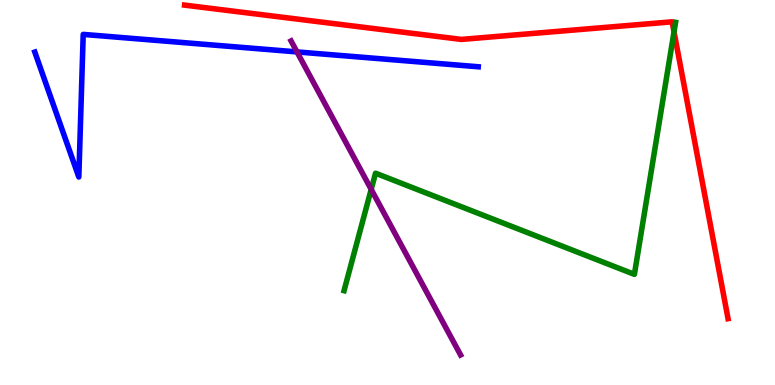[{'lines': ['blue', 'red'], 'intersections': []}, {'lines': ['green', 'red'], 'intersections': [{'x': 8.7, 'y': 9.17}]}, {'lines': ['purple', 'red'], 'intersections': []}, {'lines': ['blue', 'green'], 'intersections': []}, {'lines': ['blue', 'purple'], 'intersections': [{'x': 3.83, 'y': 8.65}]}, {'lines': ['green', 'purple'], 'intersections': [{'x': 4.79, 'y': 5.08}]}]